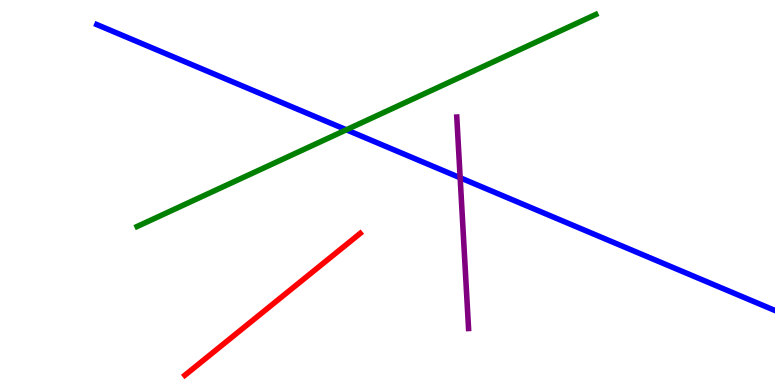[{'lines': ['blue', 'red'], 'intersections': []}, {'lines': ['green', 'red'], 'intersections': []}, {'lines': ['purple', 'red'], 'intersections': []}, {'lines': ['blue', 'green'], 'intersections': [{'x': 4.47, 'y': 6.63}]}, {'lines': ['blue', 'purple'], 'intersections': [{'x': 5.94, 'y': 5.38}]}, {'lines': ['green', 'purple'], 'intersections': []}]